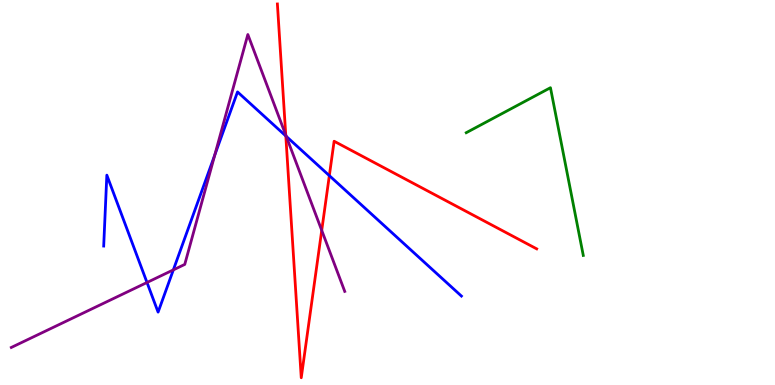[{'lines': ['blue', 'red'], 'intersections': [{'x': 3.69, 'y': 6.47}, {'x': 4.25, 'y': 5.44}]}, {'lines': ['green', 'red'], 'intersections': []}, {'lines': ['purple', 'red'], 'intersections': [{'x': 3.69, 'y': 6.49}, {'x': 4.15, 'y': 4.02}]}, {'lines': ['blue', 'green'], 'intersections': []}, {'lines': ['blue', 'purple'], 'intersections': [{'x': 1.9, 'y': 2.66}, {'x': 2.24, 'y': 2.99}, {'x': 2.77, 'y': 5.97}, {'x': 3.69, 'y': 6.46}]}, {'lines': ['green', 'purple'], 'intersections': []}]